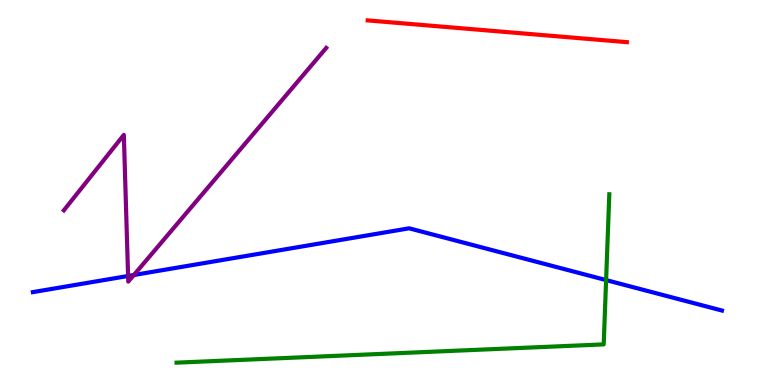[{'lines': ['blue', 'red'], 'intersections': []}, {'lines': ['green', 'red'], 'intersections': []}, {'lines': ['purple', 'red'], 'intersections': []}, {'lines': ['blue', 'green'], 'intersections': [{'x': 7.82, 'y': 2.73}]}, {'lines': ['blue', 'purple'], 'intersections': [{'x': 1.65, 'y': 2.83}, {'x': 1.73, 'y': 2.86}]}, {'lines': ['green', 'purple'], 'intersections': []}]